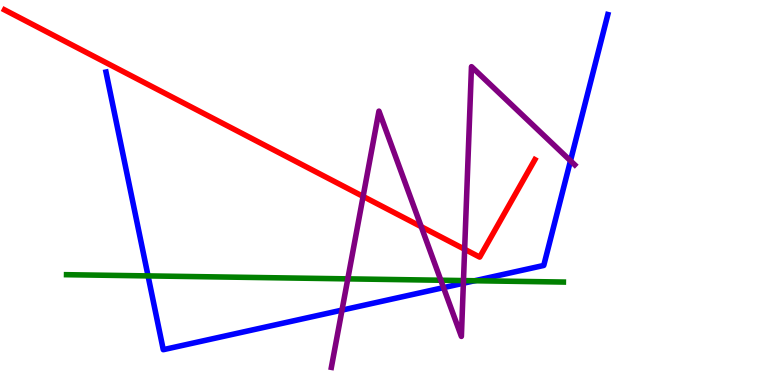[{'lines': ['blue', 'red'], 'intersections': []}, {'lines': ['green', 'red'], 'intersections': []}, {'lines': ['purple', 'red'], 'intersections': [{'x': 4.69, 'y': 4.9}, {'x': 5.44, 'y': 4.11}, {'x': 6.0, 'y': 3.53}]}, {'lines': ['blue', 'green'], 'intersections': [{'x': 1.91, 'y': 2.83}, {'x': 6.12, 'y': 2.71}]}, {'lines': ['blue', 'purple'], 'intersections': [{'x': 4.41, 'y': 1.95}, {'x': 5.72, 'y': 2.53}, {'x': 5.98, 'y': 2.64}, {'x': 7.36, 'y': 5.82}]}, {'lines': ['green', 'purple'], 'intersections': [{'x': 4.49, 'y': 2.76}, {'x': 5.69, 'y': 2.72}, {'x': 5.98, 'y': 2.71}]}]